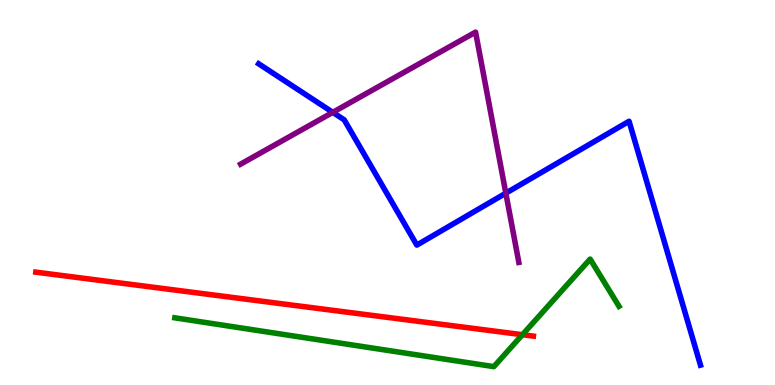[{'lines': ['blue', 'red'], 'intersections': []}, {'lines': ['green', 'red'], 'intersections': [{'x': 6.74, 'y': 1.31}]}, {'lines': ['purple', 'red'], 'intersections': []}, {'lines': ['blue', 'green'], 'intersections': []}, {'lines': ['blue', 'purple'], 'intersections': [{'x': 4.29, 'y': 7.08}, {'x': 6.53, 'y': 4.98}]}, {'lines': ['green', 'purple'], 'intersections': []}]